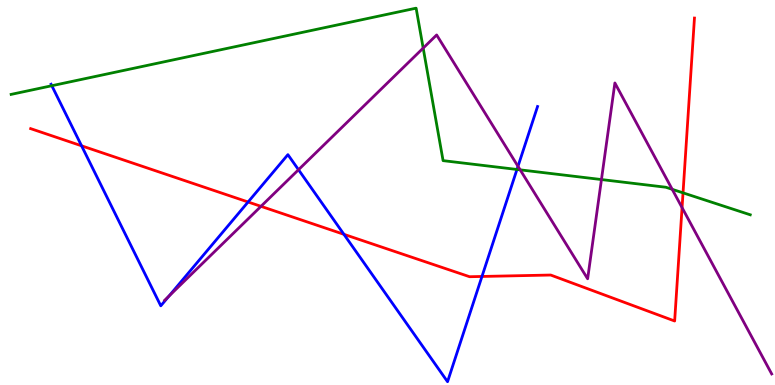[{'lines': ['blue', 'red'], 'intersections': [{'x': 1.05, 'y': 6.21}, {'x': 3.2, 'y': 4.75}, {'x': 4.44, 'y': 3.91}, {'x': 6.22, 'y': 2.82}]}, {'lines': ['green', 'red'], 'intersections': [{'x': 8.81, 'y': 4.99}]}, {'lines': ['purple', 'red'], 'intersections': [{'x': 3.37, 'y': 4.64}, {'x': 8.8, 'y': 4.61}]}, {'lines': ['blue', 'green'], 'intersections': [{'x': 0.669, 'y': 7.77}, {'x': 6.67, 'y': 5.6}]}, {'lines': ['blue', 'purple'], 'intersections': [{'x': 2.18, 'y': 2.31}, {'x': 3.85, 'y': 5.59}, {'x': 6.68, 'y': 5.68}]}, {'lines': ['green', 'purple'], 'intersections': [{'x': 5.46, 'y': 8.75}, {'x': 6.71, 'y': 5.59}, {'x': 7.76, 'y': 5.34}, {'x': 8.67, 'y': 5.08}]}]